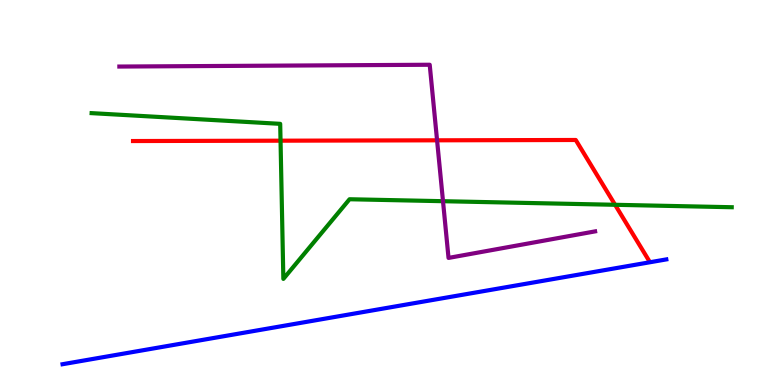[{'lines': ['blue', 'red'], 'intersections': []}, {'lines': ['green', 'red'], 'intersections': [{'x': 3.62, 'y': 6.35}, {'x': 7.94, 'y': 4.68}]}, {'lines': ['purple', 'red'], 'intersections': [{'x': 5.64, 'y': 6.36}]}, {'lines': ['blue', 'green'], 'intersections': []}, {'lines': ['blue', 'purple'], 'intersections': []}, {'lines': ['green', 'purple'], 'intersections': [{'x': 5.72, 'y': 4.77}]}]